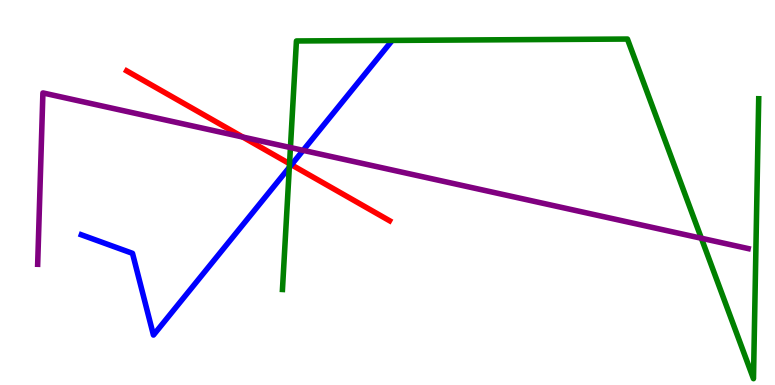[{'lines': ['blue', 'red'], 'intersections': [{'x': 3.76, 'y': 5.72}]}, {'lines': ['green', 'red'], 'intersections': [{'x': 3.74, 'y': 5.75}]}, {'lines': ['purple', 'red'], 'intersections': [{'x': 3.13, 'y': 6.44}]}, {'lines': ['blue', 'green'], 'intersections': [{'x': 3.73, 'y': 5.65}]}, {'lines': ['blue', 'purple'], 'intersections': [{'x': 3.91, 'y': 6.09}]}, {'lines': ['green', 'purple'], 'intersections': [{'x': 3.75, 'y': 6.17}, {'x': 9.05, 'y': 3.81}]}]